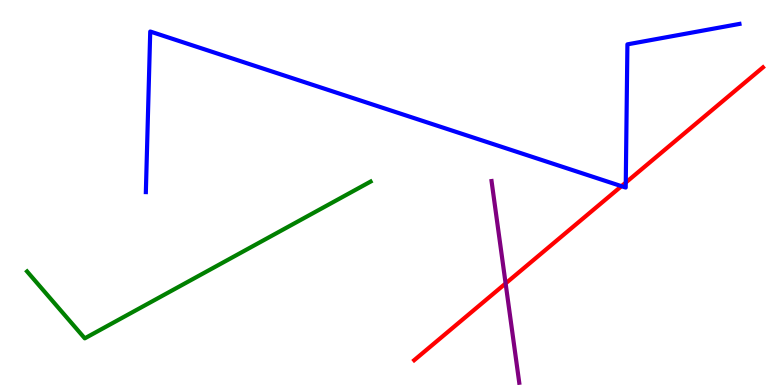[{'lines': ['blue', 'red'], 'intersections': [{'x': 8.02, 'y': 5.16}, {'x': 8.07, 'y': 5.26}]}, {'lines': ['green', 'red'], 'intersections': []}, {'lines': ['purple', 'red'], 'intersections': [{'x': 6.52, 'y': 2.64}]}, {'lines': ['blue', 'green'], 'intersections': []}, {'lines': ['blue', 'purple'], 'intersections': []}, {'lines': ['green', 'purple'], 'intersections': []}]